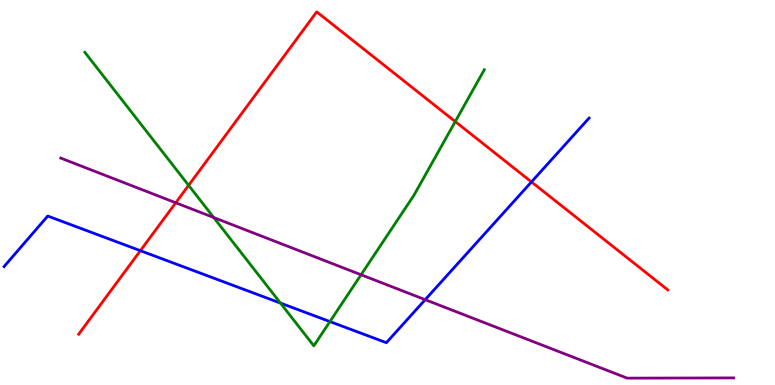[{'lines': ['blue', 'red'], 'intersections': [{'x': 1.81, 'y': 3.49}, {'x': 6.86, 'y': 5.27}]}, {'lines': ['green', 'red'], 'intersections': [{'x': 2.43, 'y': 5.19}, {'x': 5.87, 'y': 6.84}]}, {'lines': ['purple', 'red'], 'intersections': [{'x': 2.27, 'y': 4.73}]}, {'lines': ['blue', 'green'], 'intersections': [{'x': 3.62, 'y': 2.13}, {'x': 4.26, 'y': 1.65}]}, {'lines': ['blue', 'purple'], 'intersections': [{'x': 5.49, 'y': 2.22}]}, {'lines': ['green', 'purple'], 'intersections': [{'x': 2.76, 'y': 4.35}, {'x': 4.66, 'y': 2.86}]}]